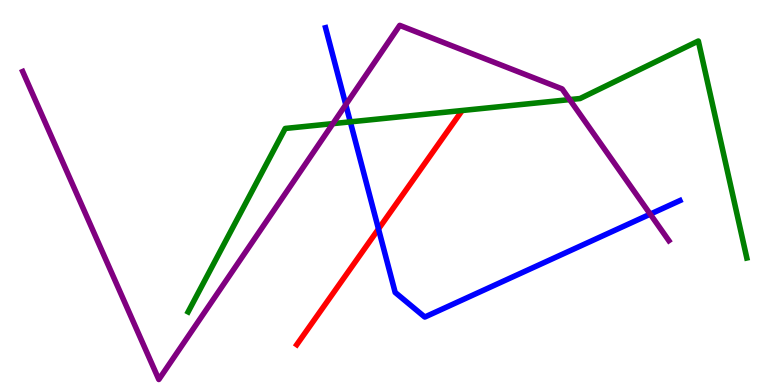[{'lines': ['blue', 'red'], 'intersections': [{'x': 4.88, 'y': 4.05}]}, {'lines': ['green', 'red'], 'intersections': []}, {'lines': ['purple', 'red'], 'intersections': []}, {'lines': ['blue', 'green'], 'intersections': [{'x': 4.52, 'y': 6.83}]}, {'lines': ['blue', 'purple'], 'intersections': [{'x': 4.46, 'y': 7.28}, {'x': 8.39, 'y': 4.44}]}, {'lines': ['green', 'purple'], 'intersections': [{'x': 4.3, 'y': 6.79}, {'x': 7.35, 'y': 7.41}]}]